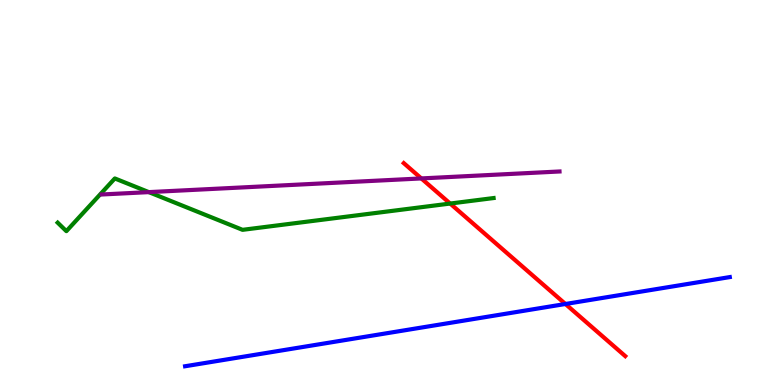[{'lines': ['blue', 'red'], 'intersections': [{'x': 7.3, 'y': 2.1}]}, {'lines': ['green', 'red'], 'intersections': [{'x': 5.81, 'y': 4.71}]}, {'lines': ['purple', 'red'], 'intersections': [{'x': 5.44, 'y': 5.37}]}, {'lines': ['blue', 'green'], 'intersections': []}, {'lines': ['blue', 'purple'], 'intersections': []}, {'lines': ['green', 'purple'], 'intersections': [{'x': 1.92, 'y': 5.01}]}]